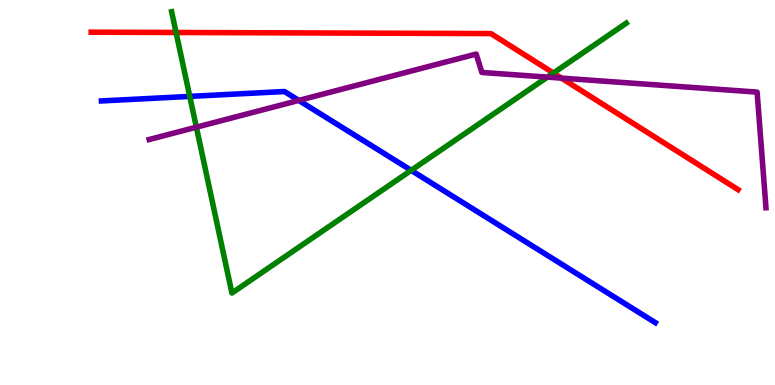[{'lines': ['blue', 'red'], 'intersections': []}, {'lines': ['green', 'red'], 'intersections': [{'x': 2.27, 'y': 9.16}, {'x': 7.14, 'y': 8.1}]}, {'lines': ['purple', 'red'], 'intersections': [{'x': 7.25, 'y': 7.97}]}, {'lines': ['blue', 'green'], 'intersections': [{'x': 2.45, 'y': 7.5}, {'x': 5.31, 'y': 5.58}]}, {'lines': ['blue', 'purple'], 'intersections': [{'x': 3.86, 'y': 7.39}]}, {'lines': ['green', 'purple'], 'intersections': [{'x': 2.53, 'y': 6.7}, {'x': 7.06, 'y': 8.0}]}]